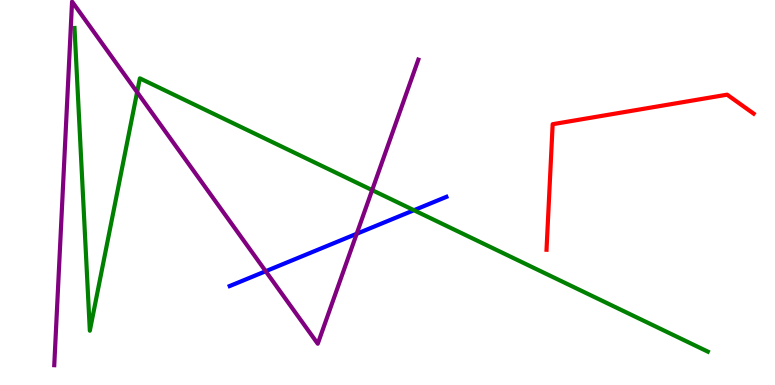[{'lines': ['blue', 'red'], 'intersections': []}, {'lines': ['green', 'red'], 'intersections': []}, {'lines': ['purple', 'red'], 'intersections': []}, {'lines': ['blue', 'green'], 'intersections': [{'x': 5.34, 'y': 4.54}]}, {'lines': ['blue', 'purple'], 'intersections': [{'x': 3.43, 'y': 2.96}, {'x': 4.6, 'y': 3.93}]}, {'lines': ['green', 'purple'], 'intersections': [{'x': 1.77, 'y': 7.61}, {'x': 4.8, 'y': 5.06}]}]